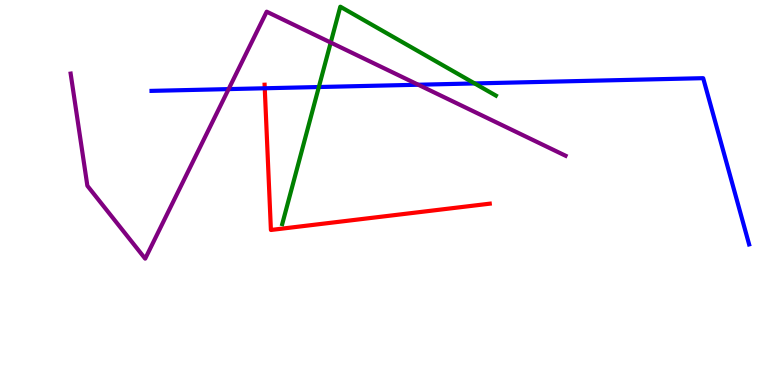[{'lines': ['blue', 'red'], 'intersections': [{'x': 3.42, 'y': 7.71}]}, {'lines': ['green', 'red'], 'intersections': []}, {'lines': ['purple', 'red'], 'intersections': []}, {'lines': ['blue', 'green'], 'intersections': [{'x': 4.11, 'y': 7.74}, {'x': 6.12, 'y': 7.83}]}, {'lines': ['blue', 'purple'], 'intersections': [{'x': 2.95, 'y': 7.69}, {'x': 5.4, 'y': 7.8}]}, {'lines': ['green', 'purple'], 'intersections': [{'x': 4.27, 'y': 8.89}]}]